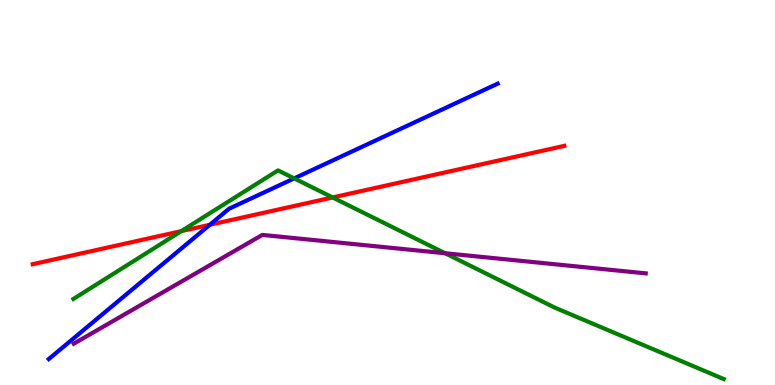[{'lines': ['blue', 'red'], 'intersections': [{'x': 2.71, 'y': 4.16}]}, {'lines': ['green', 'red'], 'intersections': [{'x': 2.34, 'y': 4.0}, {'x': 4.29, 'y': 4.87}]}, {'lines': ['purple', 'red'], 'intersections': []}, {'lines': ['blue', 'green'], 'intersections': [{'x': 3.8, 'y': 5.37}]}, {'lines': ['blue', 'purple'], 'intersections': []}, {'lines': ['green', 'purple'], 'intersections': [{'x': 5.74, 'y': 3.42}]}]